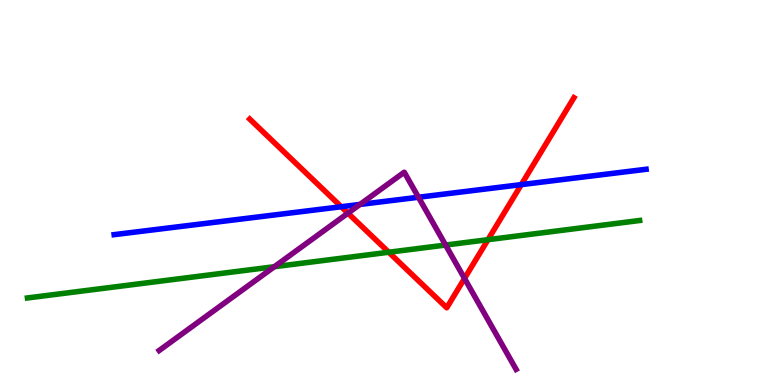[{'lines': ['blue', 'red'], 'intersections': [{'x': 4.4, 'y': 4.63}, {'x': 6.73, 'y': 5.2}]}, {'lines': ['green', 'red'], 'intersections': [{'x': 5.02, 'y': 3.45}, {'x': 6.3, 'y': 3.77}]}, {'lines': ['purple', 'red'], 'intersections': [{'x': 4.49, 'y': 4.46}, {'x': 5.99, 'y': 2.77}]}, {'lines': ['blue', 'green'], 'intersections': []}, {'lines': ['blue', 'purple'], 'intersections': [{'x': 4.64, 'y': 4.69}, {'x': 5.4, 'y': 4.88}]}, {'lines': ['green', 'purple'], 'intersections': [{'x': 3.54, 'y': 3.07}, {'x': 5.75, 'y': 3.64}]}]